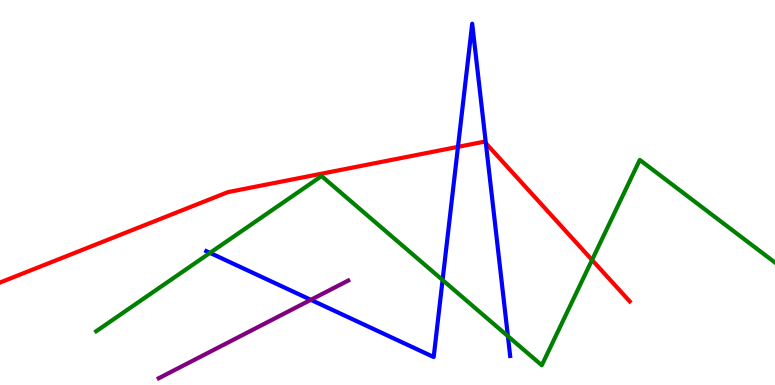[{'lines': ['blue', 'red'], 'intersections': [{'x': 5.91, 'y': 6.19}, {'x': 6.27, 'y': 6.28}]}, {'lines': ['green', 'red'], 'intersections': [{'x': 7.64, 'y': 3.25}]}, {'lines': ['purple', 'red'], 'intersections': []}, {'lines': ['blue', 'green'], 'intersections': [{'x': 2.71, 'y': 3.43}, {'x': 5.71, 'y': 2.73}, {'x': 6.55, 'y': 1.27}]}, {'lines': ['blue', 'purple'], 'intersections': [{'x': 4.01, 'y': 2.21}]}, {'lines': ['green', 'purple'], 'intersections': []}]